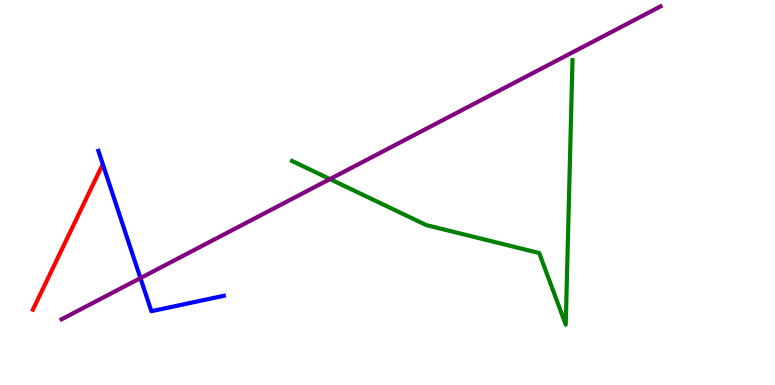[{'lines': ['blue', 'red'], 'intersections': []}, {'lines': ['green', 'red'], 'intersections': []}, {'lines': ['purple', 'red'], 'intersections': []}, {'lines': ['blue', 'green'], 'intersections': []}, {'lines': ['blue', 'purple'], 'intersections': [{'x': 1.81, 'y': 2.78}]}, {'lines': ['green', 'purple'], 'intersections': [{'x': 4.26, 'y': 5.35}]}]